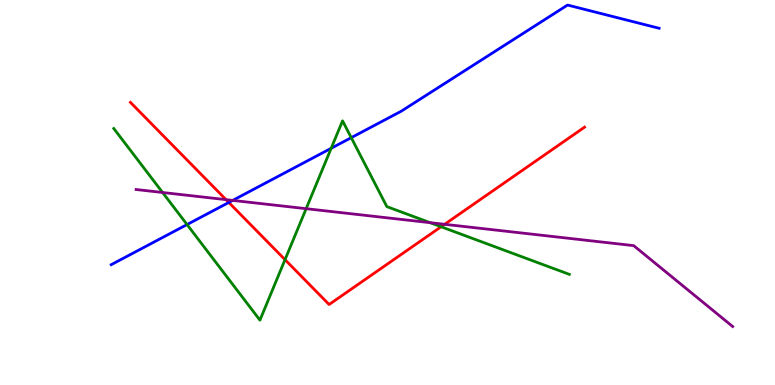[{'lines': ['blue', 'red'], 'intersections': [{'x': 2.95, 'y': 4.74}]}, {'lines': ['green', 'red'], 'intersections': [{'x': 3.68, 'y': 3.26}, {'x': 5.69, 'y': 4.11}]}, {'lines': ['purple', 'red'], 'intersections': [{'x': 2.92, 'y': 4.81}, {'x': 5.74, 'y': 4.17}]}, {'lines': ['blue', 'green'], 'intersections': [{'x': 2.41, 'y': 4.17}, {'x': 4.27, 'y': 6.15}, {'x': 4.53, 'y': 6.42}]}, {'lines': ['blue', 'purple'], 'intersections': [{'x': 3.0, 'y': 4.79}]}, {'lines': ['green', 'purple'], 'intersections': [{'x': 2.1, 'y': 5.0}, {'x': 3.95, 'y': 4.58}, {'x': 5.55, 'y': 4.22}]}]